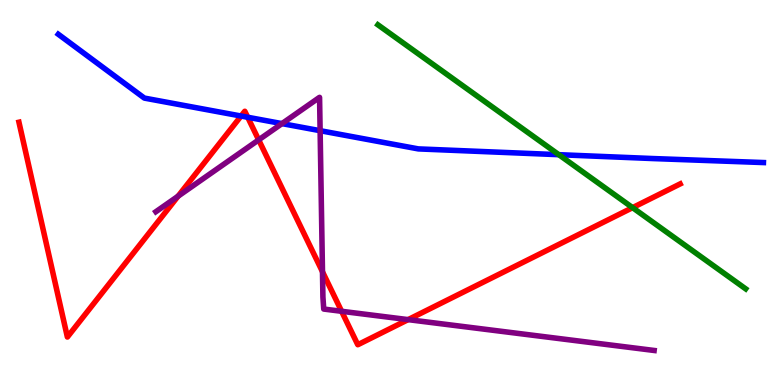[{'lines': ['blue', 'red'], 'intersections': [{'x': 3.11, 'y': 6.99}, {'x': 3.2, 'y': 6.95}]}, {'lines': ['green', 'red'], 'intersections': [{'x': 8.16, 'y': 4.61}]}, {'lines': ['purple', 'red'], 'intersections': [{'x': 2.3, 'y': 4.9}, {'x': 3.34, 'y': 6.37}, {'x': 4.16, 'y': 2.94}, {'x': 4.41, 'y': 1.91}, {'x': 5.27, 'y': 1.7}]}, {'lines': ['blue', 'green'], 'intersections': [{'x': 7.21, 'y': 5.98}]}, {'lines': ['blue', 'purple'], 'intersections': [{'x': 3.64, 'y': 6.79}, {'x': 4.13, 'y': 6.61}]}, {'lines': ['green', 'purple'], 'intersections': []}]